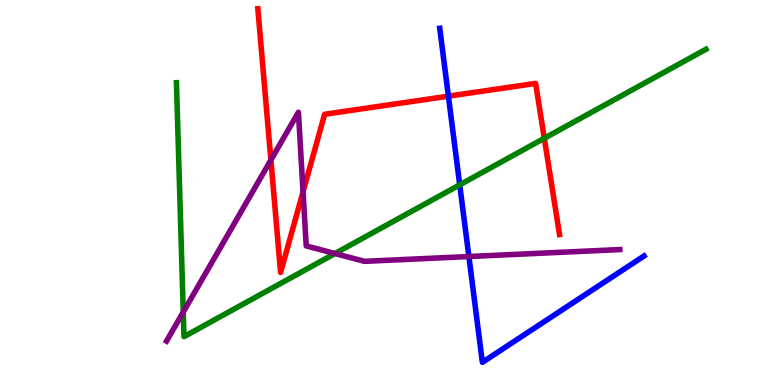[{'lines': ['blue', 'red'], 'intersections': [{'x': 5.79, 'y': 7.5}]}, {'lines': ['green', 'red'], 'intersections': [{'x': 7.02, 'y': 6.41}]}, {'lines': ['purple', 'red'], 'intersections': [{'x': 3.5, 'y': 5.84}, {'x': 3.91, 'y': 5.02}]}, {'lines': ['blue', 'green'], 'intersections': [{'x': 5.93, 'y': 5.2}]}, {'lines': ['blue', 'purple'], 'intersections': [{'x': 6.05, 'y': 3.34}]}, {'lines': ['green', 'purple'], 'intersections': [{'x': 2.36, 'y': 1.89}, {'x': 4.32, 'y': 3.41}]}]